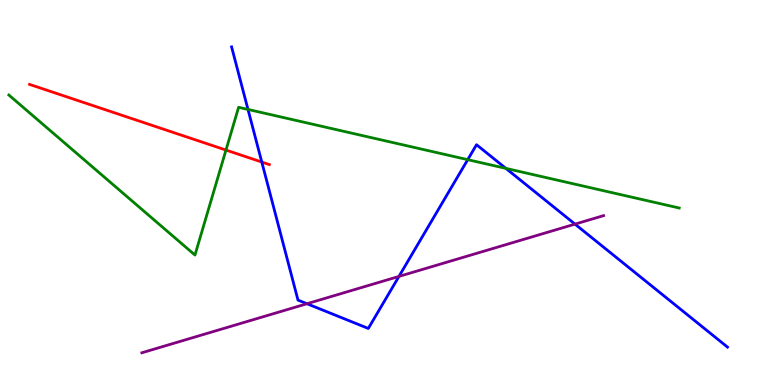[{'lines': ['blue', 'red'], 'intersections': [{'x': 3.38, 'y': 5.79}]}, {'lines': ['green', 'red'], 'intersections': [{'x': 2.92, 'y': 6.1}]}, {'lines': ['purple', 'red'], 'intersections': []}, {'lines': ['blue', 'green'], 'intersections': [{'x': 3.2, 'y': 7.16}, {'x': 6.04, 'y': 5.85}, {'x': 6.53, 'y': 5.63}]}, {'lines': ['blue', 'purple'], 'intersections': [{'x': 3.96, 'y': 2.11}, {'x': 5.15, 'y': 2.82}, {'x': 7.42, 'y': 4.18}]}, {'lines': ['green', 'purple'], 'intersections': []}]